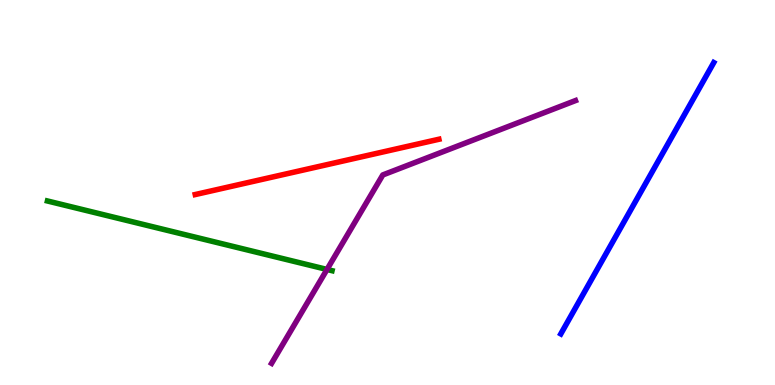[{'lines': ['blue', 'red'], 'intersections': []}, {'lines': ['green', 'red'], 'intersections': []}, {'lines': ['purple', 'red'], 'intersections': []}, {'lines': ['blue', 'green'], 'intersections': []}, {'lines': ['blue', 'purple'], 'intersections': []}, {'lines': ['green', 'purple'], 'intersections': [{'x': 4.22, 'y': 3.0}]}]